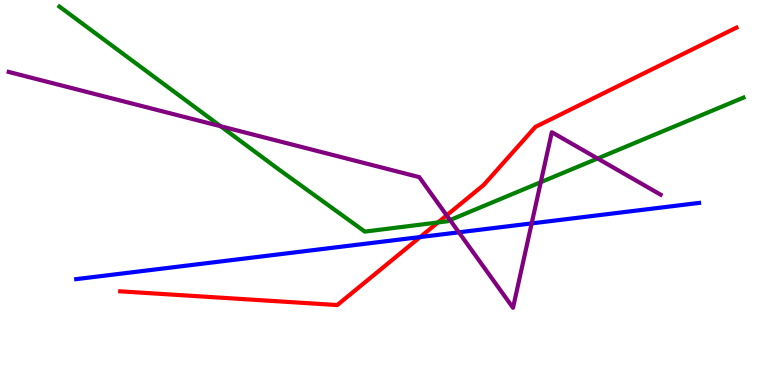[{'lines': ['blue', 'red'], 'intersections': [{'x': 5.42, 'y': 3.84}]}, {'lines': ['green', 'red'], 'intersections': [{'x': 5.65, 'y': 4.22}]}, {'lines': ['purple', 'red'], 'intersections': [{'x': 5.76, 'y': 4.41}]}, {'lines': ['blue', 'green'], 'intersections': []}, {'lines': ['blue', 'purple'], 'intersections': [{'x': 5.92, 'y': 3.97}, {'x': 6.86, 'y': 4.2}]}, {'lines': ['green', 'purple'], 'intersections': [{'x': 2.85, 'y': 6.72}, {'x': 5.81, 'y': 4.28}, {'x': 6.98, 'y': 5.27}, {'x': 7.71, 'y': 5.88}]}]